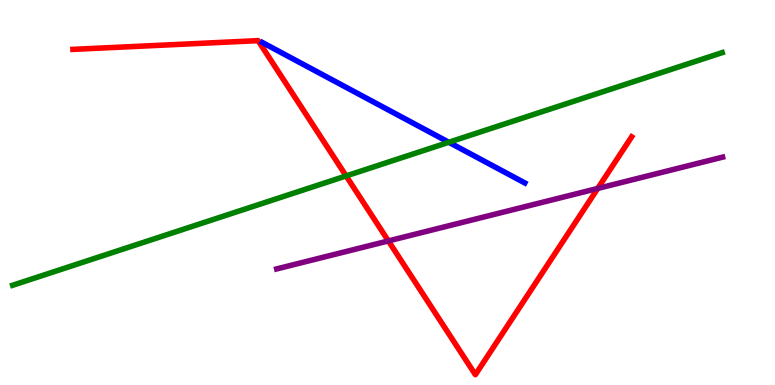[{'lines': ['blue', 'red'], 'intersections': []}, {'lines': ['green', 'red'], 'intersections': [{'x': 4.47, 'y': 5.43}]}, {'lines': ['purple', 'red'], 'intersections': [{'x': 5.01, 'y': 3.74}, {'x': 7.71, 'y': 5.11}]}, {'lines': ['blue', 'green'], 'intersections': [{'x': 5.79, 'y': 6.3}]}, {'lines': ['blue', 'purple'], 'intersections': []}, {'lines': ['green', 'purple'], 'intersections': []}]